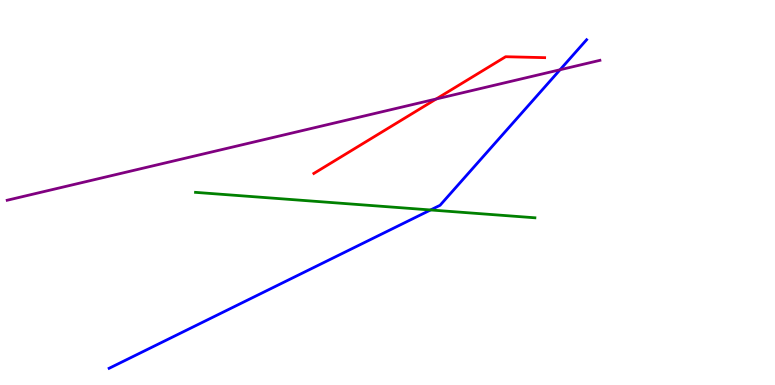[{'lines': ['blue', 'red'], 'intersections': []}, {'lines': ['green', 'red'], 'intersections': []}, {'lines': ['purple', 'red'], 'intersections': [{'x': 5.63, 'y': 7.43}]}, {'lines': ['blue', 'green'], 'intersections': [{'x': 5.56, 'y': 4.55}]}, {'lines': ['blue', 'purple'], 'intersections': [{'x': 7.23, 'y': 8.19}]}, {'lines': ['green', 'purple'], 'intersections': []}]